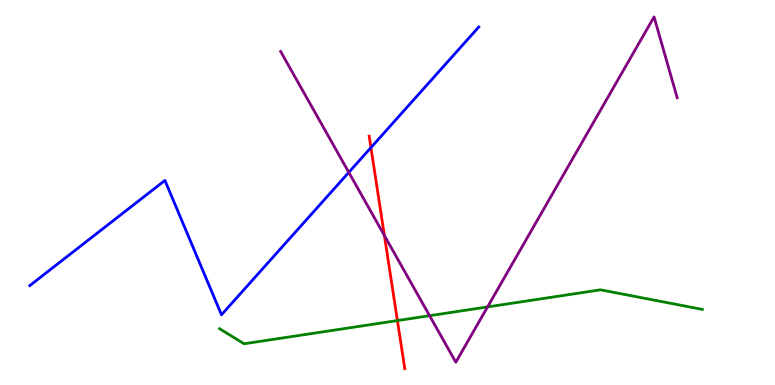[{'lines': ['blue', 'red'], 'intersections': [{'x': 4.79, 'y': 6.17}]}, {'lines': ['green', 'red'], 'intersections': [{'x': 5.13, 'y': 1.67}]}, {'lines': ['purple', 'red'], 'intersections': [{'x': 4.96, 'y': 3.88}]}, {'lines': ['blue', 'green'], 'intersections': []}, {'lines': ['blue', 'purple'], 'intersections': [{'x': 4.5, 'y': 5.52}]}, {'lines': ['green', 'purple'], 'intersections': [{'x': 5.54, 'y': 1.8}, {'x': 6.29, 'y': 2.03}]}]